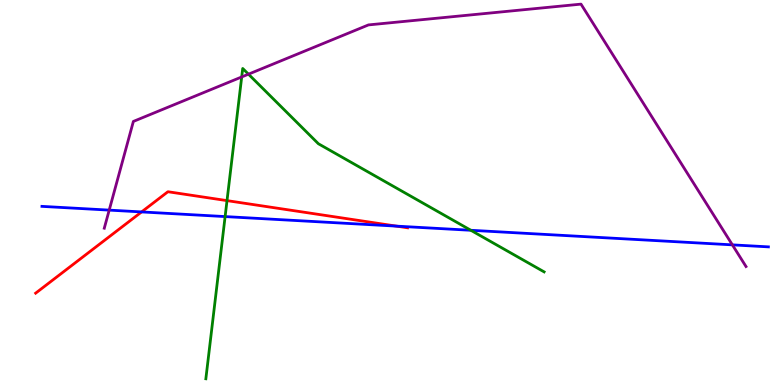[{'lines': ['blue', 'red'], 'intersections': [{'x': 1.83, 'y': 4.5}, {'x': 5.12, 'y': 4.13}]}, {'lines': ['green', 'red'], 'intersections': [{'x': 2.93, 'y': 4.79}]}, {'lines': ['purple', 'red'], 'intersections': []}, {'lines': ['blue', 'green'], 'intersections': [{'x': 2.9, 'y': 4.37}, {'x': 6.08, 'y': 4.02}]}, {'lines': ['blue', 'purple'], 'intersections': [{'x': 1.41, 'y': 4.54}, {'x': 9.45, 'y': 3.64}]}, {'lines': ['green', 'purple'], 'intersections': [{'x': 3.12, 'y': 8.0}, {'x': 3.21, 'y': 8.07}]}]